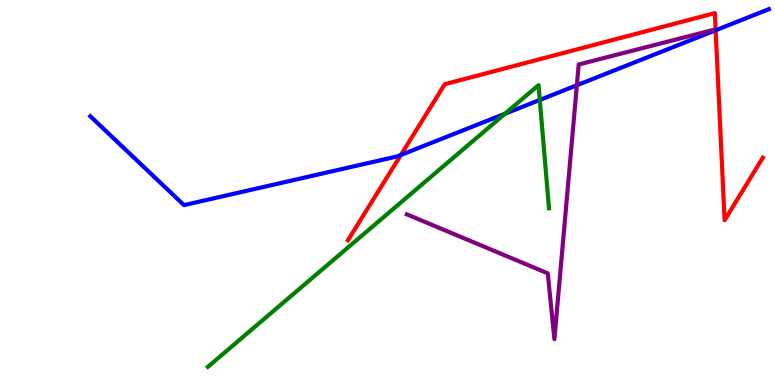[{'lines': ['blue', 'red'], 'intersections': [{'x': 5.17, 'y': 5.97}, {'x': 9.23, 'y': 9.21}]}, {'lines': ['green', 'red'], 'intersections': []}, {'lines': ['purple', 'red'], 'intersections': []}, {'lines': ['blue', 'green'], 'intersections': [{'x': 6.52, 'y': 7.05}, {'x': 6.97, 'y': 7.4}]}, {'lines': ['blue', 'purple'], 'intersections': [{'x': 7.44, 'y': 7.79}]}, {'lines': ['green', 'purple'], 'intersections': []}]